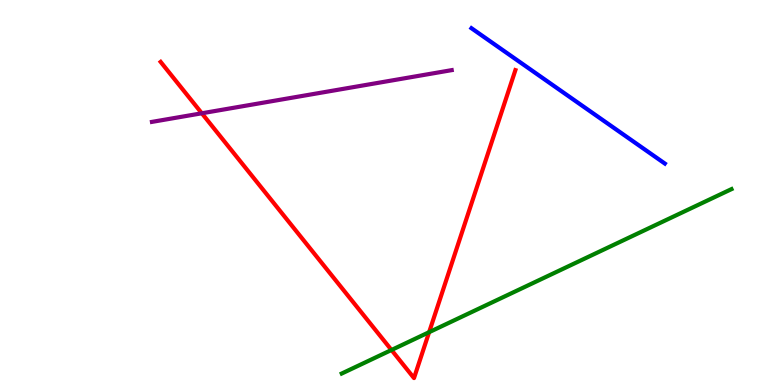[{'lines': ['blue', 'red'], 'intersections': []}, {'lines': ['green', 'red'], 'intersections': [{'x': 5.05, 'y': 0.909}, {'x': 5.54, 'y': 1.37}]}, {'lines': ['purple', 'red'], 'intersections': [{'x': 2.6, 'y': 7.06}]}, {'lines': ['blue', 'green'], 'intersections': []}, {'lines': ['blue', 'purple'], 'intersections': []}, {'lines': ['green', 'purple'], 'intersections': []}]